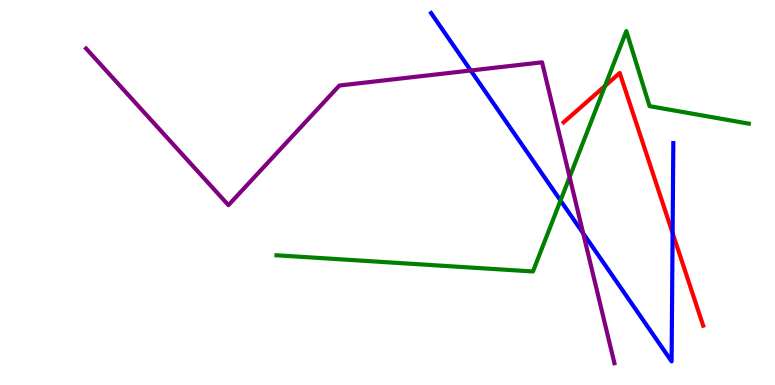[{'lines': ['blue', 'red'], 'intersections': [{'x': 8.68, 'y': 3.95}]}, {'lines': ['green', 'red'], 'intersections': [{'x': 7.81, 'y': 7.77}]}, {'lines': ['purple', 'red'], 'intersections': []}, {'lines': ['blue', 'green'], 'intersections': [{'x': 7.23, 'y': 4.79}]}, {'lines': ['blue', 'purple'], 'intersections': [{'x': 6.07, 'y': 8.17}, {'x': 7.52, 'y': 3.94}]}, {'lines': ['green', 'purple'], 'intersections': [{'x': 7.35, 'y': 5.4}]}]